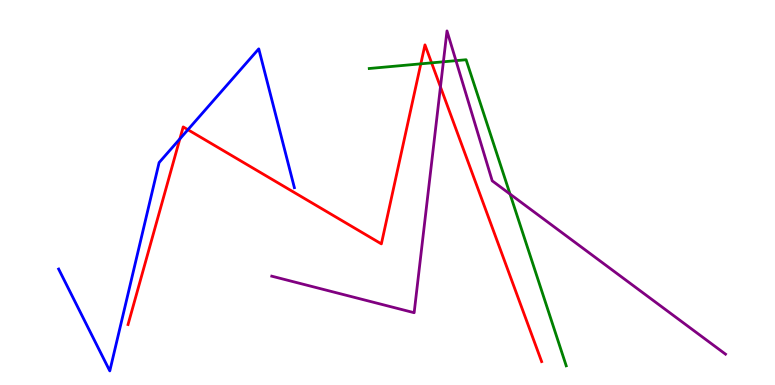[{'lines': ['blue', 'red'], 'intersections': [{'x': 2.32, 'y': 6.39}, {'x': 2.42, 'y': 6.63}]}, {'lines': ['green', 'red'], 'intersections': [{'x': 5.43, 'y': 8.34}, {'x': 5.57, 'y': 8.37}]}, {'lines': ['purple', 'red'], 'intersections': [{'x': 5.68, 'y': 7.74}]}, {'lines': ['blue', 'green'], 'intersections': []}, {'lines': ['blue', 'purple'], 'intersections': []}, {'lines': ['green', 'purple'], 'intersections': [{'x': 5.72, 'y': 8.4}, {'x': 5.88, 'y': 8.42}, {'x': 6.58, 'y': 4.96}]}]